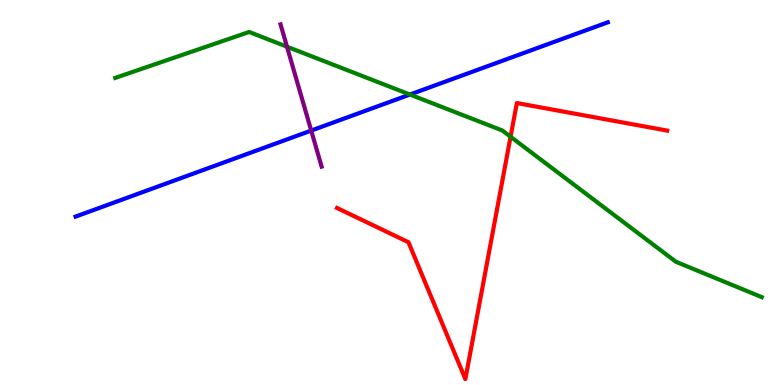[{'lines': ['blue', 'red'], 'intersections': []}, {'lines': ['green', 'red'], 'intersections': [{'x': 6.59, 'y': 6.45}]}, {'lines': ['purple', 'red'], 'intersections': []}, {'lines': ['blue', 'green'], 'intersections': [{'x': 5.29, 'y': 7.54}]}, {'lines': ['blue', 'purple'], 'intersections': [{'x': 4.02, 'y': 6.61}]}, {'lines': ['green', 'purple'], 'intersections': [{'x': 3.7, 'y': 8.79}]}]